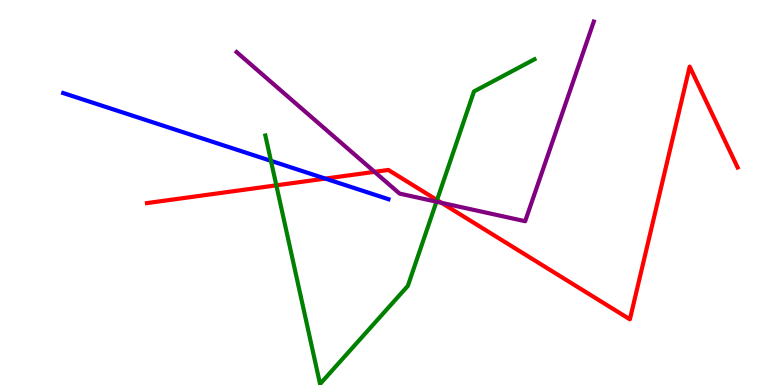[{'lines': ['blue', 'red'], 'intersections': [{'x': 4.2, 'y': 5.36}]}, {'lines': ['green', 'red'], 'intersections': [{'x': 3.57, 'y': 5.19}, {'x': 5.64, 'y': 4.8}]}, {'lines': ['purple', 'red'], 'intersections': [{'x': 4.83, 'y': 5.54}, {'x': 5.7, 'y': 4.73}]}, {'lines': ['blue', 'green'], 'intersections': [{'x': 3.5, 'y': 5.82}]}, {'lines': ['blue', 'purple'], 'intersections': []}, {'lines': ['green', 'purple'], 'intersections': [{'x': 5.63, 'y': 4.76}]}]